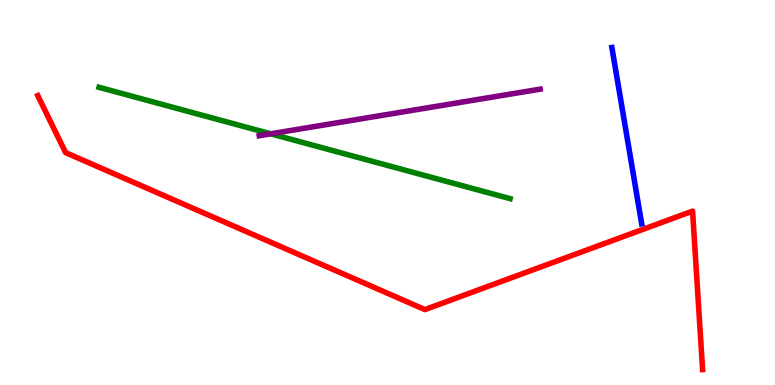[{'lines': ['blue', 'red'], 'intersections': []}, {'lines': ['green', 'red'], 'intersections': []}, {'lines': ['purple', 'red'], 'intersections': []}, {'lines': ['blue', 'green'], 'intersections': []}, {'lines': ['blue', 'purple'], 'intersections': []}, {'lines': ['green', 'purple'], 'intersections': [{'x': 3.49, 'y': 6.52}]}]